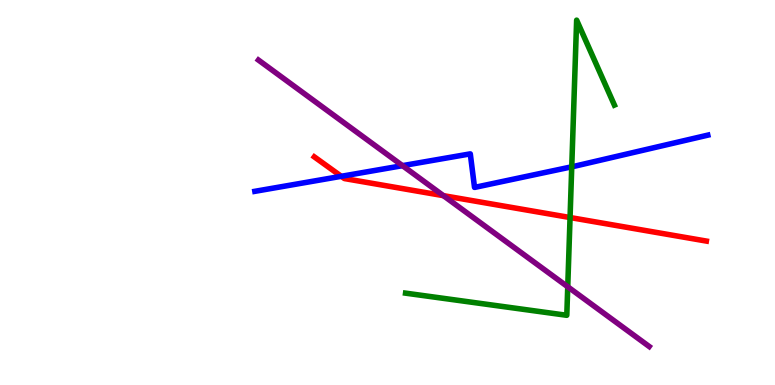[{'lines': ['blue', 'red'], 'intersections': [{'x': 4.4, 'y': 5.42}]}, {'lines': ['green', 'red'], 'intersections': [{'x': 7.36, 'y': 4.35}]}, {'lines': ['purple', 'red'], 'intersections': [{'x': 5.72, 'y': 4.92}]}, {'lines': ['blue', 'green'], 'intersections': [{'x': 7.38, 'y': 5.67}]}, {'lines': ['blue', 'purple'], 'intersections': [{'x': 5.19, 'y': 5.7}]}, {'lines': ['green', 'purple'], 'intersections': [{'x': 7.33, 'y': 2.55}]}]